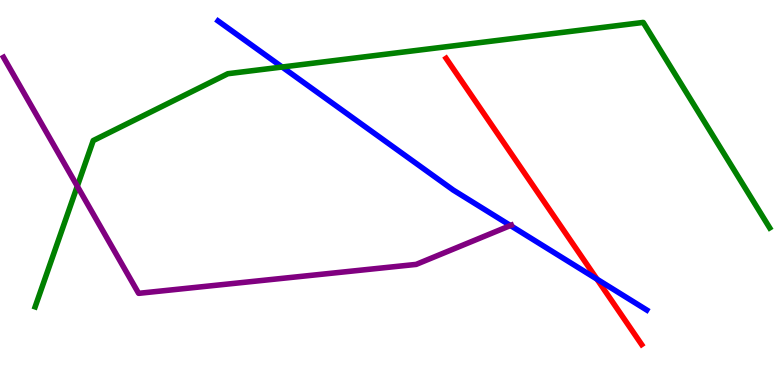[{'lines': ['blue', 'red'], 'intersections': [{'x': 7.7, 'y': 2.75}]}, {'lines': ['green', 'red'], 'intersections': []}, {'lines': ['purple', 'red'], 'intersections': []}, {'lines': ['blue', 'green'], 'intersections': [{'x': 3.64, 'y': 8.26}]}, {'lines': ['blue', 'purple'], 'intersections': [{'x': 6.59, 'y': 4.14}]}, {'lines': ['green', 'purple'], 'intersections': [{'x': 0.997, 'y': 5.16}]}]